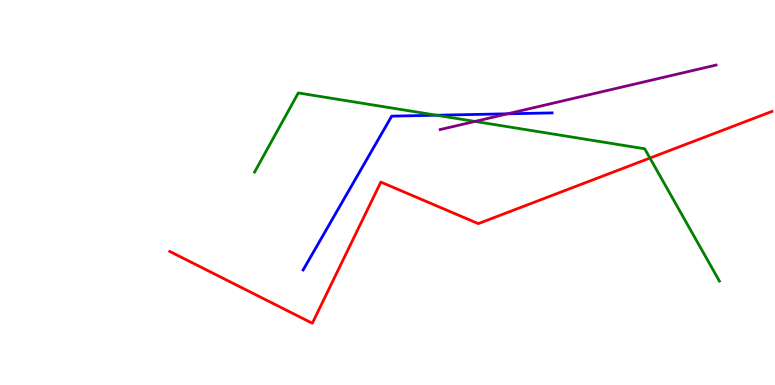[{'lines': ['blue', 'red'], 'intersections': []}, {'lines': ['green', 'red'], 'intersections': [{'x': 8.39, 'y': 5.89}]}, {'lines': ['purple', 'red'], 'intersections': []}, {'lines': ['blue', 'green'], 'intersections': [{'x': 5.63, 'y': 7.01}]}, {'lines': ['blue', 'purple'], 'intersections': [{'x': 6.55, 'y': 7.04}]}, {'lines': ['green', 'purple'], 'intersections': [{'x': 6.13, 'y': 6.85}]}]